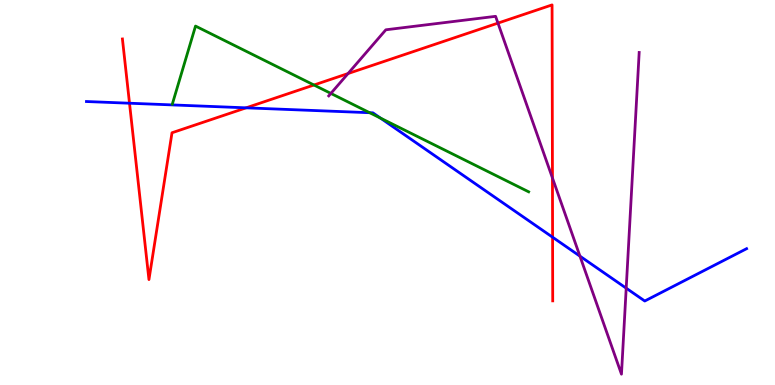[{'lines': ['blue', 'red'], 'intersections': [{'x': 1.67, 'y': 7.32}, {'x': 3.18, 'y': 7.2}, {'x': 7.13, 'y': 3.84}]}, {'lines': ['green', 'red'], 'intersections': [{'x': 4.05, 'y': 7.79}]}, {'lines': ['purple', 'red'], 'intersections': [{'x': 4.49, 'y': 8.09}, {'x': 6.43, 'y': 9.4}, {'x': 7.13, 'y': 5.38}]}, {'lines': ['blue', 'green'], 'intersections': [{'x': 4.77, 'y': 7.07}, {'x': 4.91, 'y': 6.93}]}, {'lines': ['blue', 'purple'], 'intersections': [{'x': 7.48, 'y': 3.35}, {'x': 8.08, 'y': 2.52}]}, {'lines': ['green', 'purple'], 'intersections': [{'x': 4.27, 'y': 7.57}]}]